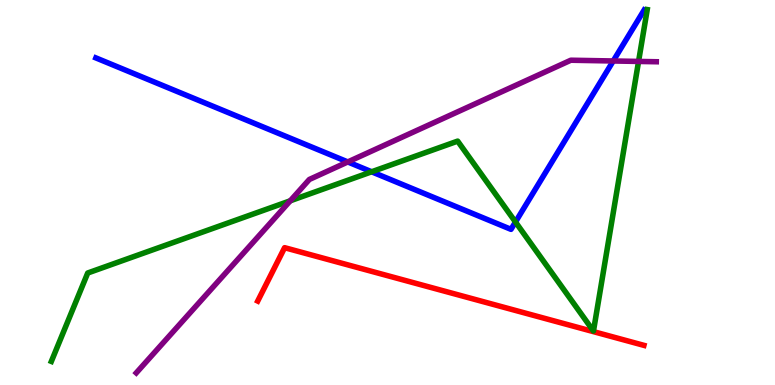[{'lines': ['blue', 'red'], 'intersections': []}, {'lines': ['green', 'red'], 'intersections': []}, {'lines': ['purple', 'red'], 'intersections': []}, {'lines': ['blue', 'green'], 'intersections': [{'x': 4.8, 'y': 5.54}, {'x': 6.65, 'y': 4.23}]}, {'lines': ['blue', 'purple'], 'intersections': [{'x': 4.49, 'y': 5.79}, {'x': 7.91, 'y': 8.42}]}, {'lines': ['green', 'purple'], 'intersections': [{'x': 3.75, 'y': 4.78}, {'x': 8.24, 'y': 8.4}]}]